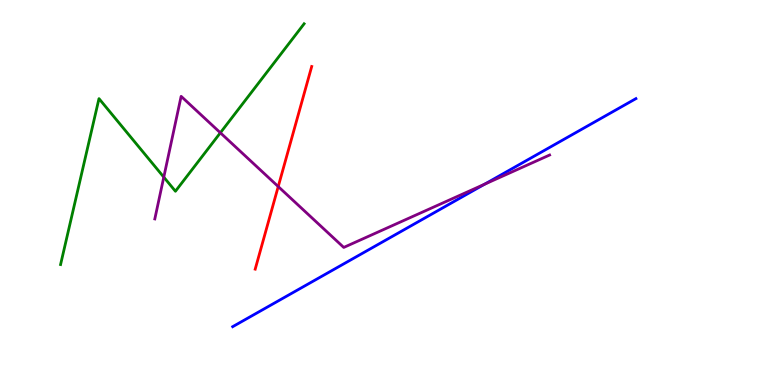[{'lines': ['blue', 'red'], 'intersections': []}, {'lines': ['green', 'red'], 'intersections': []}, {'lines': ['purple', 'red'], 'intersections': [{'x': 3.59, 'y': 5.15}]}, {'lines': ['blue', 'green'], 'intersections': []}, {'lines': ['blue', 'purple'], 'intersections': [{'x': 6.25, 'y': 5.21}]}, {'lines': ['green', 'purple'], 'intersections': [{'x': 2.11, 'y': 5.4}, {'x': 2.84, 'y': 6.55}]}]